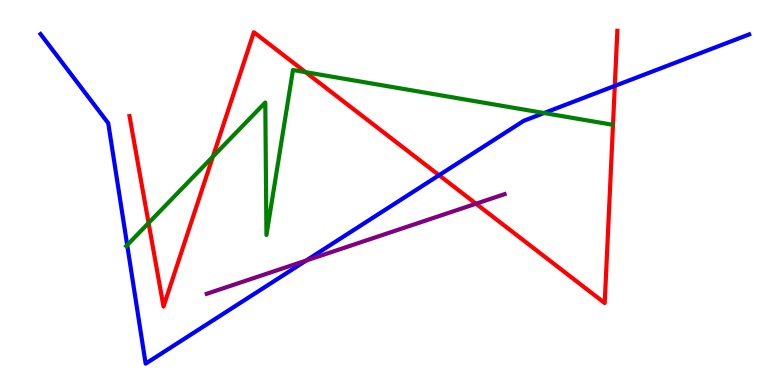[{'lines': ['blue', 'red'], 'intersections': [{'x': 5.67, 'y': 5.45}, {'x': 7.93, 'y': 7.77}]}, {'lines': ['green', 'red'], 'intersections': [{'x': 1.92, 'y': 4.21}, {'x': 2.75, 'y': 5.93}, {'x': 3.94, 'y': 8.13}]}, {'lines': ['purple', 'red'], 'intersections': [{'x': 6.14, 'y': 4.71}]}, {'lines': ['blue', 'green'], 'intersections': [{'x': 1.64, 'y': 3.63}, {'x': 7.02, 'y': 7.06}]}, {'lines': ['blue', 'purple'], 'intersections': [{'x': 3.95, 'y': 3.23}]}, {'lines': ['green', 'purple'], 'intersections': []}]